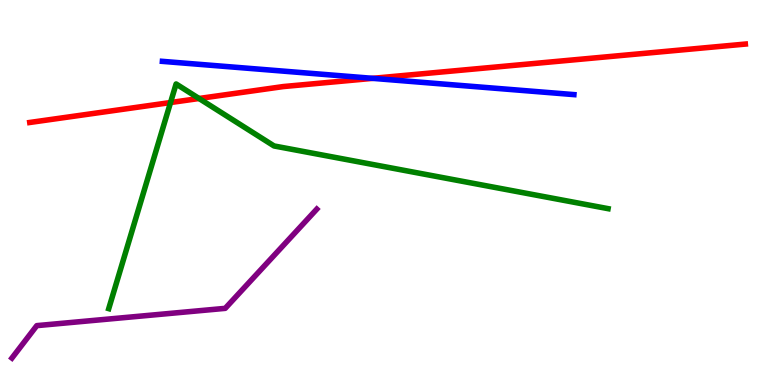[{'lines': ['blue', 'red'], 'intersections': [{'x': 4.81, 'y': 7.97}]}, {'lines': ['green', 'red'], 'intersections': [{'x': 2.2, 'y': 7.34}, {'x': 2.57, 'y': 7.44}]}, {'lines': ['purple', 'red'], 'intersections': []}, {'lines': ['blue', 'green'], 'intersections': []}, {'lines': ['blue', 'purple'], 'intersections': []}, {'lines': ['green', 'purple'], 'intersections': []}]